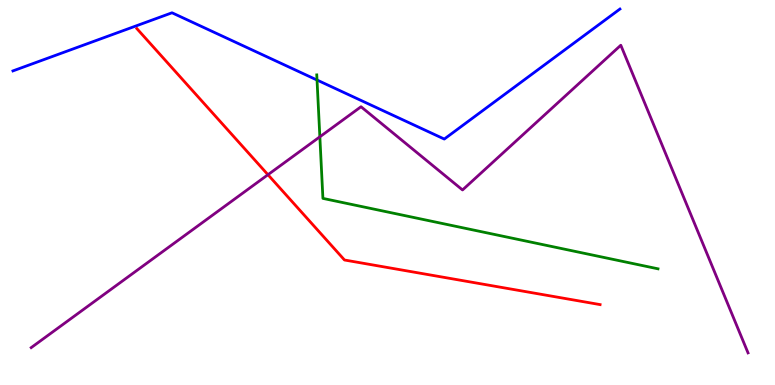[{'lines': ['blue', 'red'], 'intersections': []}, {'lines': ['green', 'red'], 'intersections': []}, {'lines': ['purple', 'red'], 'intersections': [{'x': 3.46, 'y': 5.46}]}, {'lines': ['blue', 'green'], 'intersections': [{'x': 4.09, 'y': 7.92}]}, {'lines': ['blue', 'purple'], 'intersections': []}, {'lines': ['green', 'purple'], 'intersections': [{'x': 4.13, 'y': 6.45}]}]